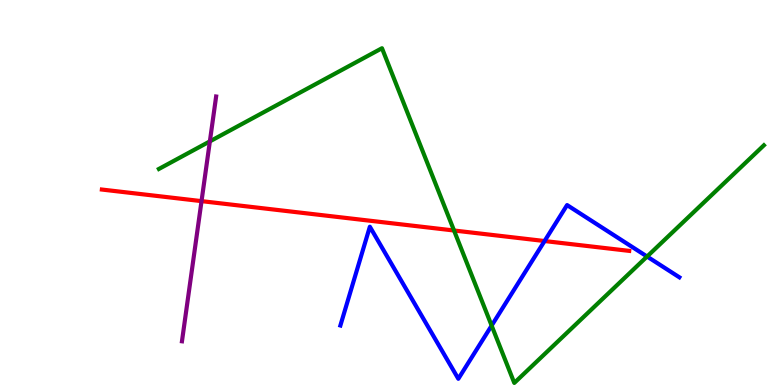[{'lines': ['blue', 'red'], 'intersections': [{'x': 7.03, 'y': 3.74}]}, {'lines': ['green', 'red'], 'intersections': [{'x': 5.86, 'y': 4.01}]}, {'lines': ['purple', 'red'], 'intersections': [{'x': 2.6, 'y': 4.78}]}, {'lines': ['blue', 'green'], 'intersections': [{'x': 6.34, 'y': 1.54}, {'x': 8.35, 'y': 3.34}]}, {'lines': ['blue', 'purple'], 'intersections': []}, {'lines': ['green', 'purple'], 'intersections': [{'x': 2.71, 'y': 6.33}]}]